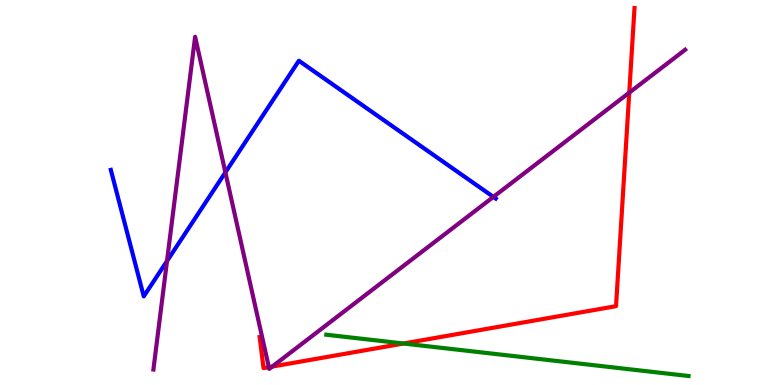[{'lines': ['blue', 'red'], 'intersections': []}, {'lines': ['green', 'red'], 'intersections': [{'x': 5.21, 'y': 1.08}]}, {'lines': ['purple', 'red'], 'intersections': [{'x': 3.47, 'y': 0.463}, {'x': 3.51, 'y': 0.479}, {'x': 8.12, 'y': 7.59}]}, {'lines': ['blue', 'green'], 'intersections': []}, {'lines': ['blue', 'purple'], 'intersections': [{'x': 2.15, 'y': 3.22}, {'x': 2.91, 'y': 5.52}, {'x': 6.37, 'y': 4.89}]}, {'lines': ['green', 'purple'], 'intersections': []}]